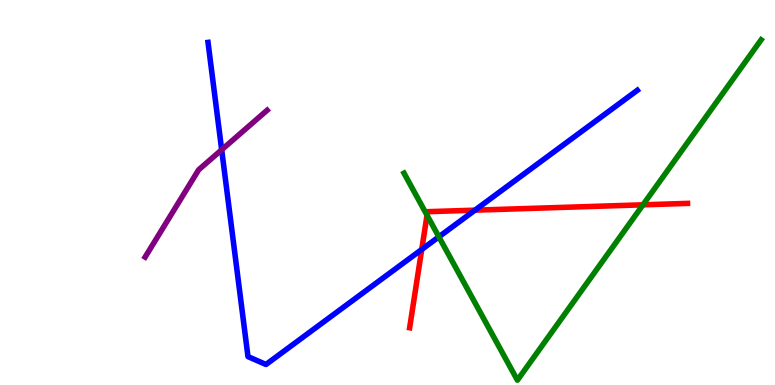[{'lines': ['blue', 'red'], 'intersections': [{'x': 5.44, 'y': 3.52}, {'x': 6.13, 'y': 4.54}]}, {'lines': ['green', 'red'], 'intersections': [{'x': 5.51, 'y': 4.41}, {'x': 8.3, 'y': 4.68}]}, {'lines': ['purple', 'red'], 'intersections': []}, {'lines': ['blue', 'green'], 'intersections': [{'x': 5.66, 'y': 3.85}]}, {'lines': ['blue', 'purple'], 'intersections': [{'x': 2.86, 'y': 6.11}]}, {'lines': ['green', 'purple'], 'intersections': []}]